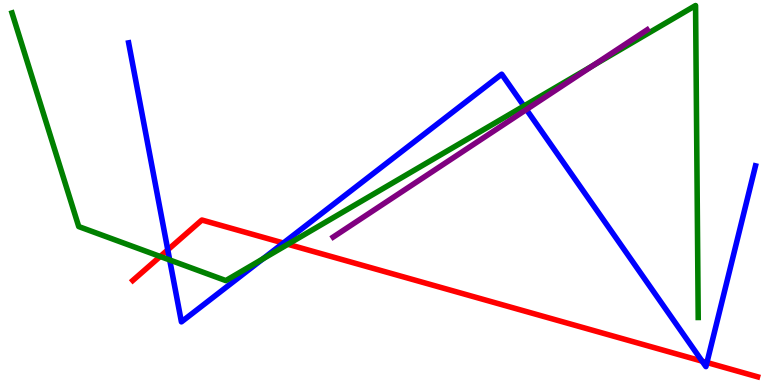[{'lines': ['blue', 'red'], 'intersections': [{'x': 2.16, 'y': 3.51}, {'x': 3.66, 'y': 3.69}, {'x': 9.06, 'y': 0.619}, {'x': 9.12, 'y': 0.584}]}, {'lines': ['green', 'red'], 'intersections': [{'x': 2.07, 'y': 3.34}, {'x': 3.71, 'y': 3.66}]}, {'lines': ['purple', 'red'], 'intersections': []}, {'lines': ['blue', 'green'], 'intersections': [{'x': 2.19, 'y': 3.25}, {'x': 3.39, 'y': 3.27}, {'x': 6.76, 'y': 7.25}]}, {'lines': ['blue', 'purple'], 'intersections': [{'x': 6.79, 'y': 7.15}]}, {'lines': ['green', 'purple'], 'intersections': [{'x': 7.65, 'y': 8.29}]}]